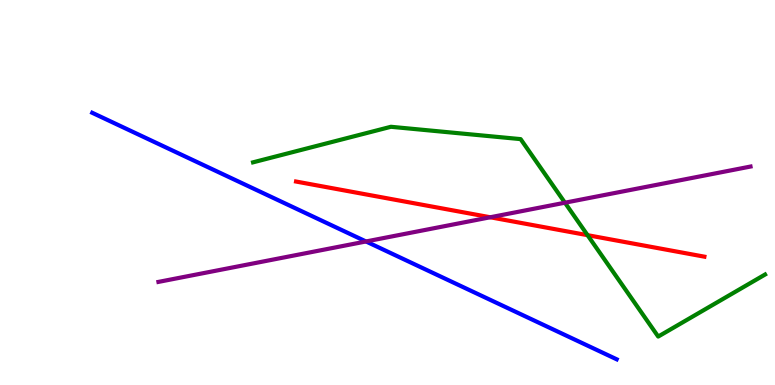[{'lines': ['blue', 'red'], 'intersections': []}, {'lines': ['green', 'red'], 'intersections': [{'x': 7.58, 'y': 3.89}]}, {'lines': ['purple', 'red'], 'intersections': [{'x': 6.33, 'y': 4.36}]}, {'lines': ['blue', 'green'], 'intersections': []}, {'lines': ['blue', 'purple'], 'intersections': [{'x': 4.72, 'y': 3.73}]}, {'lines': ['green', 'purple'], 'intersections': [{'x': 7.29, 'y': 4.73}]}]